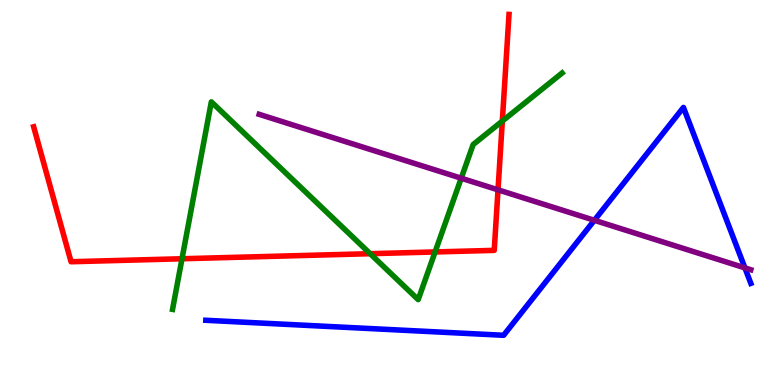[{'lines': ['blue', 'red'], 'intersections': []}, {'lines': ['green', 'red'], 'intersections': [{'x': 2.35, 'y': 3.28}, {'x': 4.78, 'y': 3.41}, {'x': 5.61, 'y': 3.46}, {'x': 6.48, 'y': 6.85}]}, {'lines': ['purple', 'red'], 'intersections': [{'x': 6.43, 'y': 5.07}]}, {'lines': ['blue', 'green'], 'intersections': []}, {'lines': ['blue', 'purple'], 'intersections': [{'x': 7.67, 'y': 4.28}, {'x': 9.61, 'y': 3.04}]}, {'lines': ['green', 'purple'], 'intersections': [{'x': 5.95, 'y': 5.37}]}]